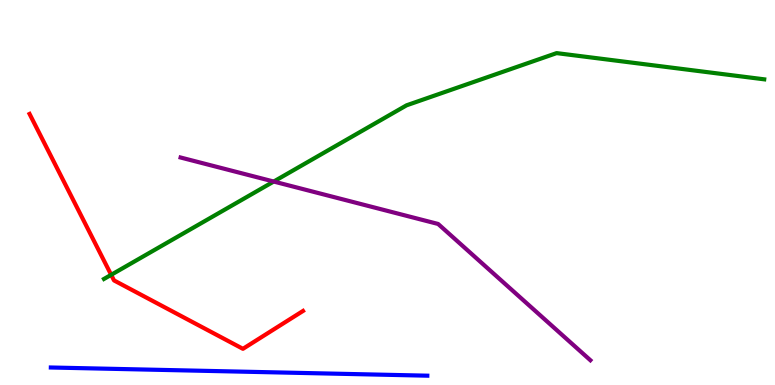[{'lines': ['blue', 'red'], 'intersections': []}, {'lines': ['green', 'red'], 'intersections': [{'x': 1.43, 'y': 2.86}]}, {'lines': ['purple', 'red'], 'intersections': []}, {'lines': ['blue', 'green'], 'intersections': []}, {'lines': ['blue', 'purple'], 'intersections': []}, {'lines': ['green', 'purple'], 'intersections': [{'x': 3.53, 'y': 5.28}]}]